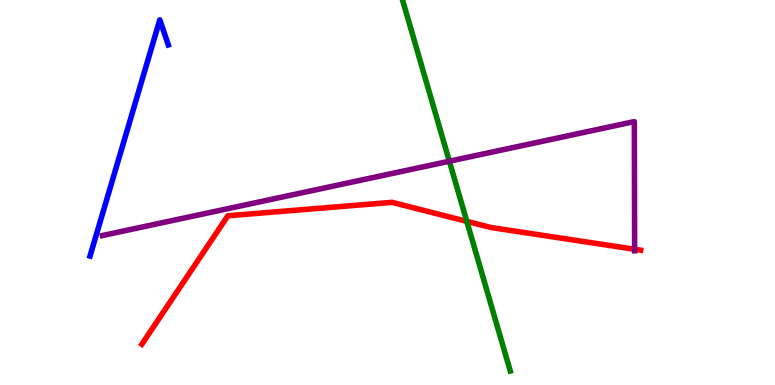[{'lines': ['blue', 'red'], 'intersections': []}, {'lines': ['green', 'red'], 'intersections': [{'x': 6.02, 'y': 4.25}]}, {'lines': ['purple', 'red'], 'intersections': [{'x': 8.19, 'y': 3.53}]}, {'lines': ['blue', 'green'], 'intersections': []}, {'lines': ['blue', 'purple'], 'intersections': []}, {'lines': ['green', 'purple'], 'intersections': [{'x': 5.8, 'y': 5.81}]}]